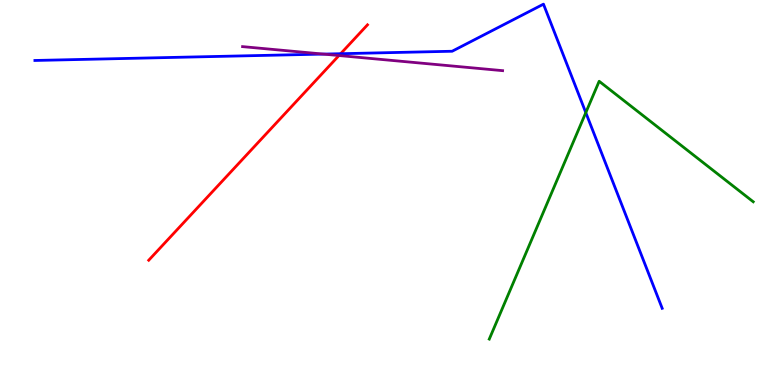[{'lines': ['blue', 'red'], 'intersections': [{'x': 4.4, 'y': 8.6}]}, {'lines': ['green', 'red'], 'intersections': []}, {'lines': ['purple', 'red'], 'intersections': [{'x': 4.37, 'y': 8.56}]}, {'lines': ['blue', 'green'], 'intersections': [{'x': 7.56, 'y': 7.07}]}, {'lines': ['blue', 'purple'], 'intersections': [{'x': 4.17, 'y': 8.59}]}, {'lines': ['green', 'purple'], 'intersections': []}]